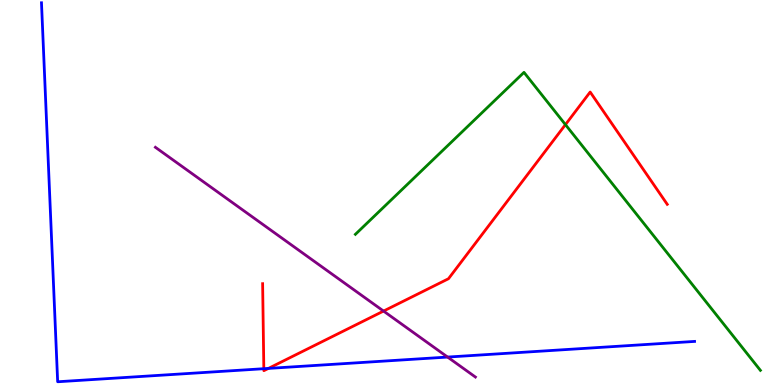[{'lines': ['blue', 'red'], 'intersections': [{'x': 3.4, 'y': 0.423}, {'x': 3.46, 'y': 0.431}]}, {'lines': ['green', 'red'], 'intersections': [{'x': 7.3, 'y': 6.76}]}, {'lines': ['purple', 'red'], 'intersections': [{'x': 4.95, 'y': 1.92}]}, {'lines': ['blue', 'green'], 'intersections': []}, {'lines': ['blue', 'purple'], 'intersections': [{'x': 5.78, 'y': 0.726}]}, {'lines': ['green', 'purple'], 'intersections': []}]